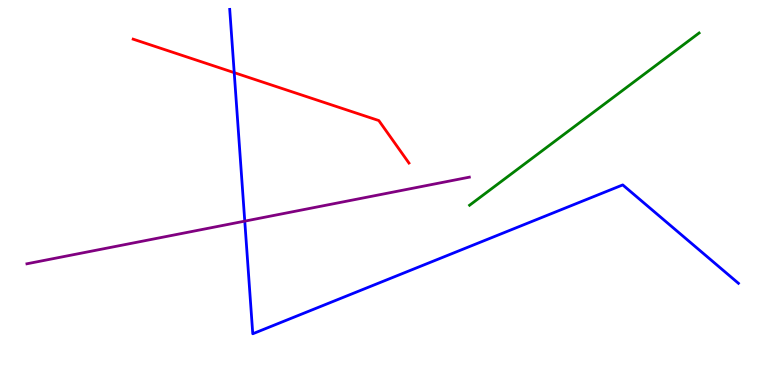[{'lines': ['blue', 'red'], 'intersections': [{'x': 3.02, 'y': 8.11}]}, {'lines': ['green', 'red'], 'intersections': []}, {'lines': ['purple', 'red'], 'intersections': []}, {'lines': ['blue', 'green'], 'intersections': []}, {'lines': ['blue', 'purple'], 'intersections': [{'x': 3.16, 'y': 4.26}]}, {'lines': ['green', 'purple'], 'intersections': []}]